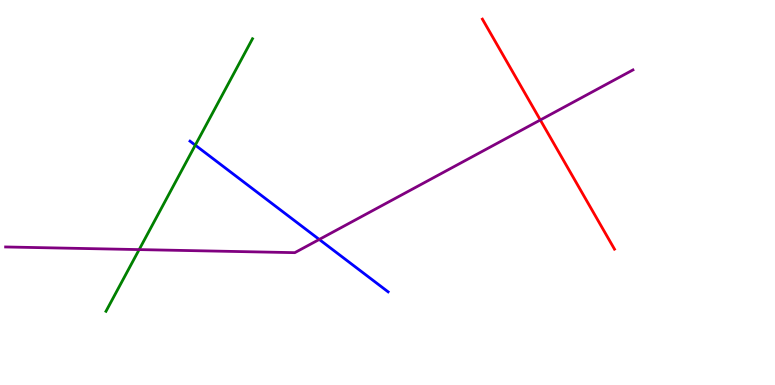[{'lines': ['blue', 'red'], 'intersections': []}, {'lines': ['green', 'red'], 'intersections': []}, {'lines': ['purple', 'red'], 'intersections': [{'x': 6.97, 'y': 6.88}]}, {'lines': ['blue', 'green'], 'intersections': [{'x': 2.52, 'y': 6.23}]}, {'lines': ['blue', 'purple'], 'intersections': [{'x': 4.12, 'y': 3.78}]}, {'lines': ['green', 'purple'], 'intersections': [{'x': 1.8, 'y': 3.52}]}]